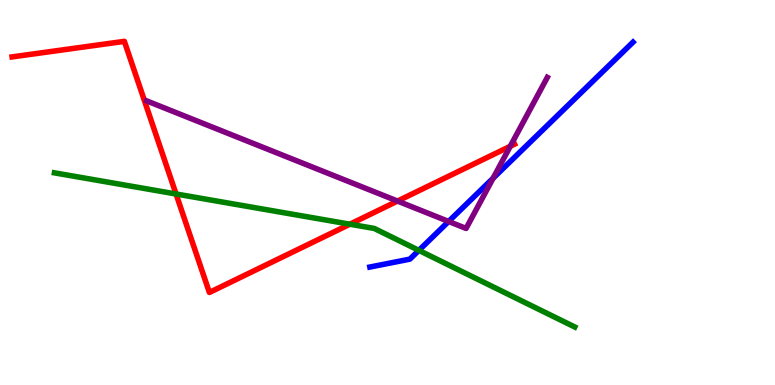[{'lines': ['blue', 'red'], 'intersections': []}, {'lines': ['green', 'red'], 'intersections': [{'x': 2.27, 'y': 4.96}, {'x': 4.51, 'y': 4.18}]}, {'lines': ['purple', 'red'], 'intersections': [{'x': 5.13, 'y': 4.78}, {'x': 6.58, 'y': 6.2}]}, {'lines': ['blue', 'green'], 'intersections': [{'x': 5.4, 'y': 3.5}]}, {'lines': ['blue', 'purple'], 'intersections': [{'x': 5.79, 'y': 4.25}, {'x': 6.36, 'y': 5.37}]}, {'lines': ['green', 'purple'], 'intersections': []}]